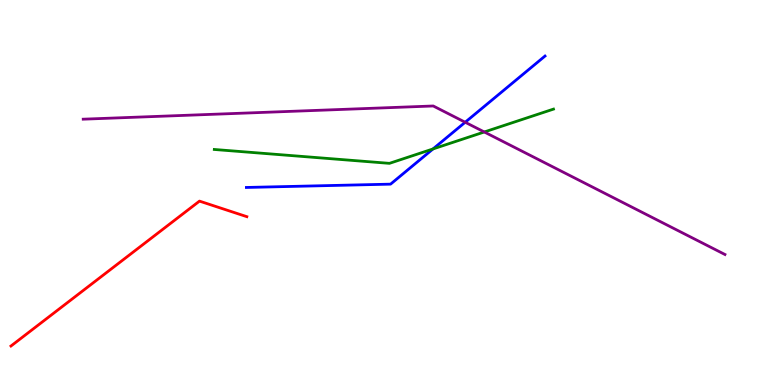[{'lines': ['blue', 'red'], 'intersections': []}, {'lines': ['green', 'red'], 'intersections': []}, {'lines': ['purple', 'red'], 'intersections': []}, {'lines': ['blue', 'green'], 'intersections': [{'x': 5.59, 'y': 6.13}]}, {'lines': ['blue', 'purple'], 'intersections': [{'x': 6.0, 'y': 6.82}]}, {'lines': ['green', 'purple'], 'intersections': [{'x': 6.25, 'y': 6.57}]}]